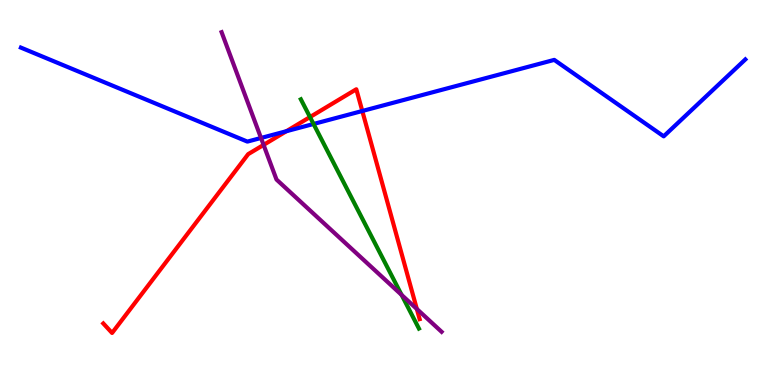[{'lines': ['blue', 'red'], 'intersections': [{'x': 3.7, 'y': 6.59}, {'x': 4.67, 'y': 7.12}]}, {'lines': ['green', 'red'], 'intersections': [{'x': 4.0, 'y': 6.96}]}, {'lines': ['purple', 'red'], 'intersections': [{'x': 3.4, 'y': 6.24}, {'x': 5.38, 'y': 1.98}]}, {'lines': ['blue', 'green'], 'intersections': [{'x': 4.05, 'y': 6.78}]}, {'lines': ['blue', 'purple'], 'intersections': [{'x': 3.37, 'y': 6.42}]}, {'lines': ['green', 'purple'], 'intersections': [{'x': 5.18, 'y': 2.34}]}]